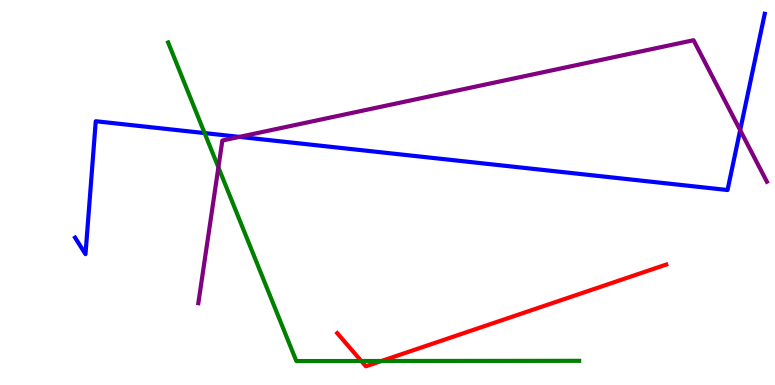[{'lines': ['blue', 'red'], 'intersections': []}, {'lines': ['green', 'red'], 'intersections': [{'x': 4.66, 'y': 0.623}, {'x': 4.92, 'y': 0.623}]}, {'lines': ['purple', 'red'], 'intersections': []}, {'lines': ['blue', 'green'], 'intersections': [{'x': 2.64, 'y': 6.54}]}, {'lines': ['blue', 'purple'], 'intersections': [{'x': 3.09, 'y': 6.44}, {'x': 9.55, 'y': 6.62}]}, {'lines': ['green', 'purple'], 'intersections': [{'x': 2.82, 'y': 5.65}]}]